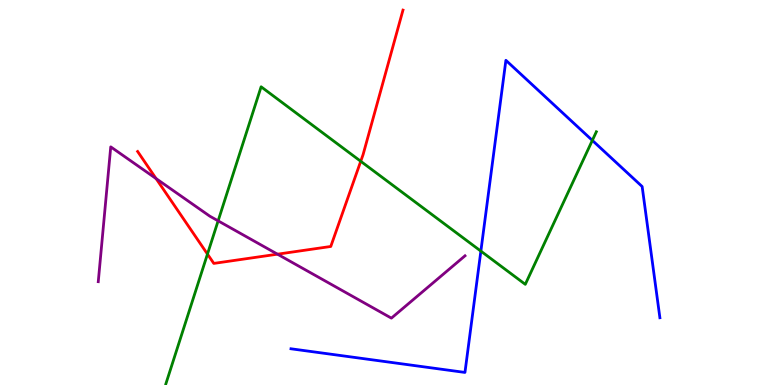[{'lines': ['blue', 'red'], 'intersections': []}, {'lines': ['green', 'red'], 'intersections': [{'x': 2.68, 'y': 3.4}, {'x': 4.65, 'y': 5.81}]}, {'lines': ['purple', 'red'], 'intersections': [{'x': 2.01, 'y': 5.36}, {'x': 3.58, 'y': 3.4}]}, {'lines': ['blue', 'green'], 'intersections': [{'x': 6.2, 'y': 3.48}, {'x': 7.64, 'y': 6.35}]}, {'lines': ['blue', 'purple'], 'intersections': []}, {'lines': ['green', 'purple'], 'intersections': [{'x': 2.81, 'y': 4.26}]}]